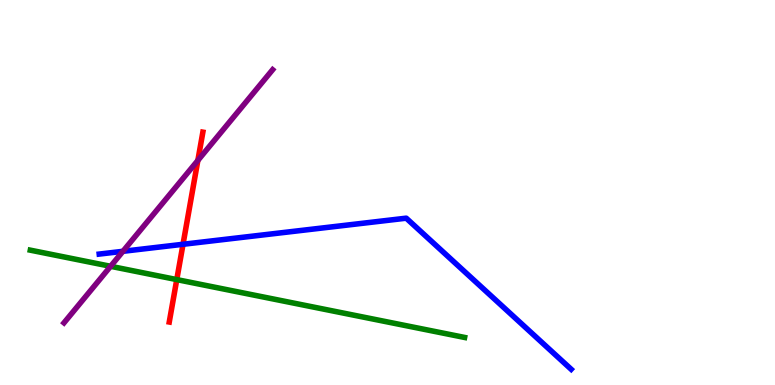[{'lines': ['blue', 'red'], 'intersections': [{'x': 2.36, 'y': 3.66}]}, {'lines': ['green', 'red'], 'intersections': [{'x': 2.28, 'y': 2.74}]}, {'lines': ['purple', 'red'], 'intersections': [{'x': 2.55, 'y': 5.83}]}, {'lines': ['blue', 'green'], 'intersections': []}, {'lines': ['blue', 'purple'], 'intersections': [{'x': 1.59, 'y': 3.47}]}, {'lines': ['green', 'purple'], 'intersections': [{'x': 1.43, 'y': 3.08}]}]